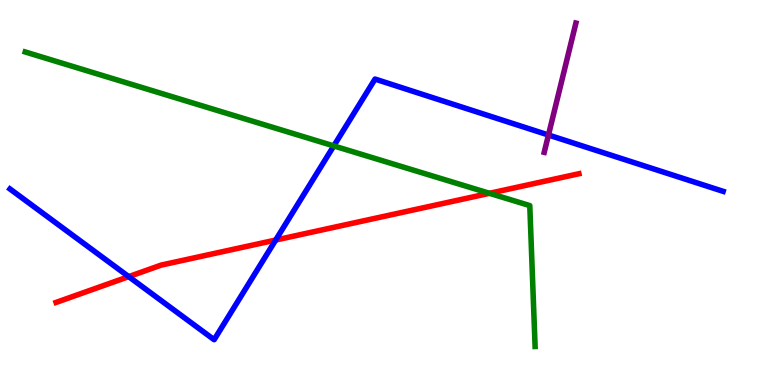[{'lines': ['blue', 'red'], 'intersections': [{'x': 1.66, 'y': 2.81}, {'x': 3.56, 'y': 3.76}]}, {'lines': ['green', 'red'], 'intersections': [{'x': 6.32, 'y': 4.98}]}, {'lines': ['purple', 'red'], 'intersections': []}, {'lines': ['blue', 'green'], 'intersections': [{'x': 4.31, 'y': 6.21}]}, {'lines': ['blue', 'purple'], 'intersections': [{'x': 7.08, 'y': 6.49}]}, {'lines': ['green', 'purple'], 'intersections': []}]